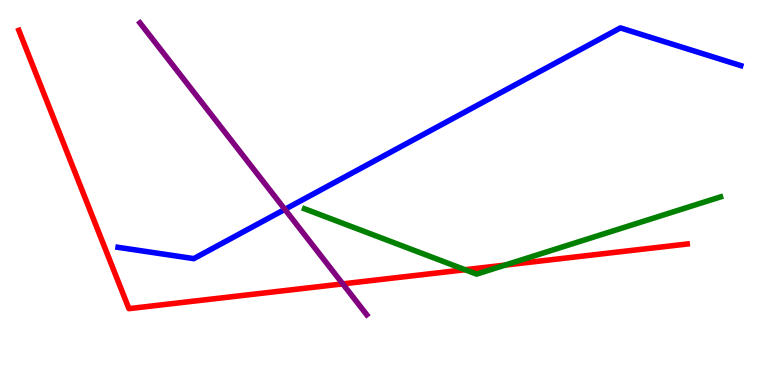[{'lines': ['blue', 'red'], 'intersections': []}, {'lines': ['green', 'red'], 'intersections': [{'x': 6.0, 'y': 2.99}, {'x': 6.52, 'y': 3.11}]}, {'lines': ['purple', 'red'], 'intersections': [{'x': 4.42, 'y': 2.63}]}, {'lines': ['blue', 'green'], 'intersections': []}, {'lines': ['blue', 'purple'], 'intersections': [{'x': 3.68, 'y': 4.56}]}, {'lines': ['green', 'purple'], 'intersections': []}]